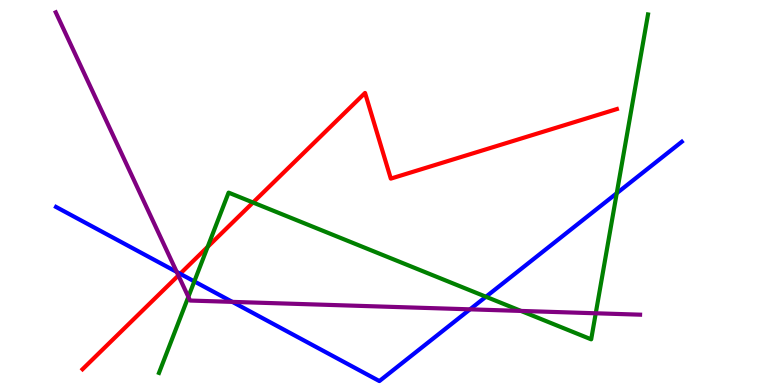[{'lines': ['blue', 'red'], 'intersections': [{'x': 2.32, 'y': 2.89}]}, {'lines': ['green', 'red'], 'intersections': [{'x': 2.68, 'y': 3.59}, {'x': 3.26, 'y': 4.74}]}, {'lines': ['purple', 'red'], 'intersections': [{'x': 2.3, 'y': 2.84}]}, {'lines': ['blue', 'green'], 'intersections': [{'x': 2.51, 'y': 2.69}, {'x': 6.27, 'y': 2.29}, {'x': 7.96, 'y': 4.98}]}, {'lines': ['blue', 'purple'], 'intersections': [{'x': 2.28, 'y': 2.94}, {'x': 3.0, 'y': 2.16}, {'x': 6.06, 'y': 1.97}]}, {'lines': ['green', 'purple'], 'intersections': [{'x': 2.43, 'y': 2.29}, {'x': 6.72, 'y': 1.92}, {'x': 7.69, 'y': 1.86}]}]